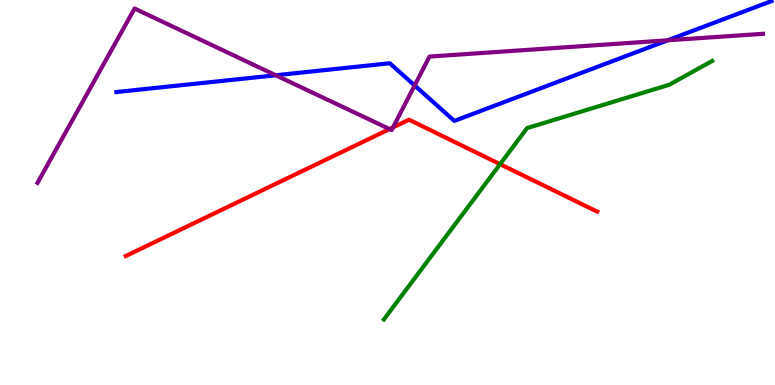[{'lines': ['blue', 'red'], 'intersections': []}, {'lines': ['green', 'red'], 'intersections': [{'x': 6.45, 'y': 5.74}]}, {'lines': ['purple', 'red'], 'intersections': [{'x': 5.03, 'y': 6.65}, {'x': 5.07, 'y': 6.69}]}, {'lines': ['blue', 'green'], 'intersections': []}, {'lines': ['blue', 'purple'], 'intersections': [{'x': 3.56, 'y': 8.05}, {'x': 5.35, 'y': 7.78}, {'x': 8.61, 'y': 8.95}]}, {'lines': ['green', 'purple'], 'intersections': []}]